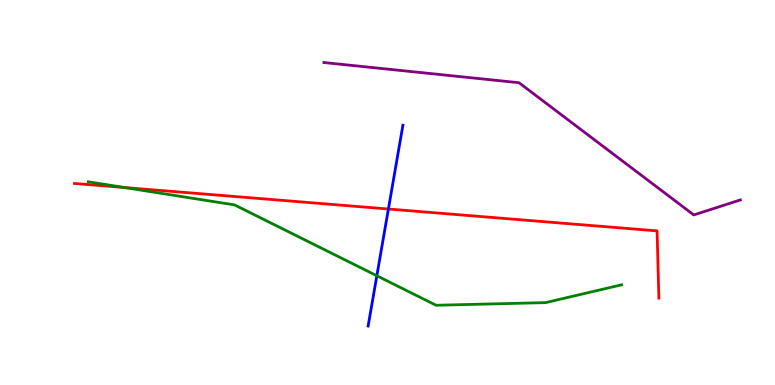[{'lines': ['blue', 'red'], 'intersections': [{'x': 5.01, 'y': 4.57}]}, {'lines': ['green', 'red'], 'intersections': [{'x': 1.61, 'y': 5.13}]}, {'lines': ['purple', 'red'], 'intersections': []}, {'lines': ['blue', 'green'], 'intersections': [{'x': 4.86, 'y': 2.84}]}, {'lines': ['blue', 'purple'], 'intersections': []}, {'lines': ['green', 'purple'], 'intersections': []}]